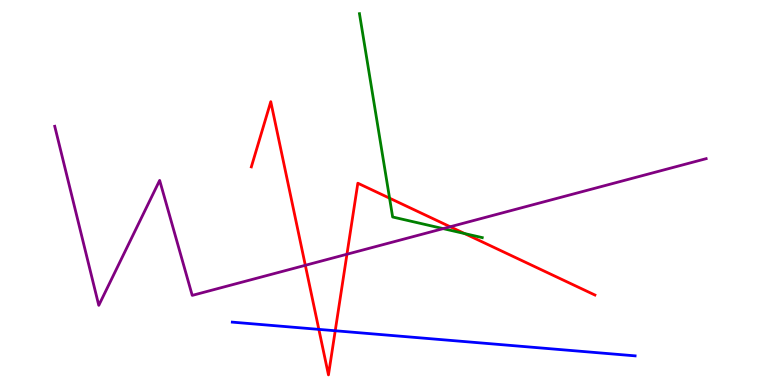[{'lines': ['blue', 'red'], 'intersections': [{'x': 4.11, 'y': 1.44}, {'x': 4.33, 'y': 1.41}]}, {'lines': ['green', 'red'], 'intersections': [{'x': 5.03, 'y': 4.85}, {'x': 5.99, 'y': 3.93}]}, {'lines': ['purple', 'red'], 'intersections': [{'x': 3.94, 'y': 3.11}, {'x': 4.48, 'y': 3.4}, {'x': 5.81, 'y': 4.11}]}, {'lines': ['blue', 'green'], 'intersections': []}, {'lines': ['blue', 'purple'], 'intersections': []}, {'lines': ['green', 'purple'], 'intersections': [{'x': 5.72, 'y': 4.06}]}]